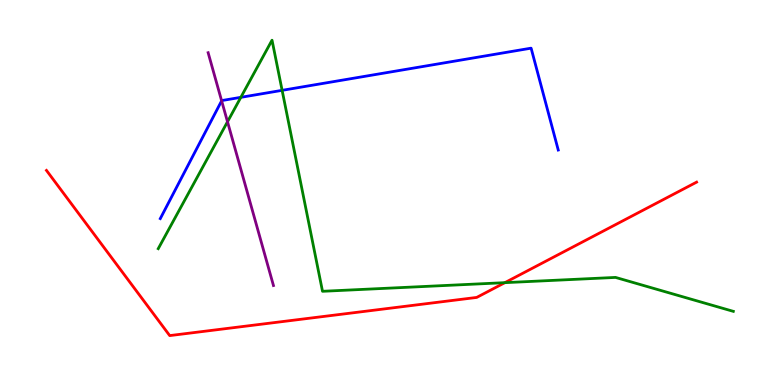[{'lines': ['blue', 'red'], 'intersections': []}, {'lines': ['green', 'red'], 'intersections': [{'x': 6.51, 'y': 2.66}]}, {'lines': ['purple', 'red'], 'intersections': []}, {'lines': ['blue', 'green'], 'intersections': [{'x': 3.11, 'y': 7.47}, {'x': 3.64, 'y': 7.65}]}, {'lines': ['blue', 'purple'], 'intersections': [{'x': 2.86, 'y': 7.38}]}, {'lines': ['green', 'purple'], 'intersections': [{'x': 2.94, 'y': 6.84}]}]